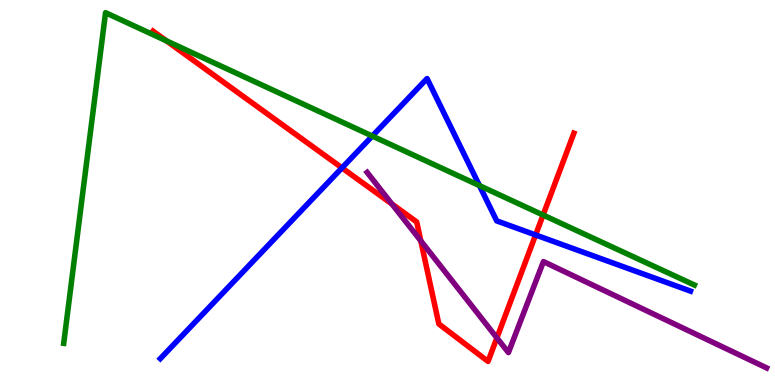[{'lines': ['blue', 'red'], 'intersections': [{'x': 4.41, 'y': 5.64}, {'x': 6.91, 'y': 3.9}]}, {'lines': ['green', 'red'], 'intersections': [{'x': 2.15, 'y': 8.94}, {'x': 7.01, 'y': 4.41}]}, {'lines': ['purple', 'red'], 'intersections': [{'x': 5.06, 'y': 4.7}, {'x': 5.43, 'y': 3.74}, {'x': 6.41, 'y': 1.22}]}, {'lines': ['blue', 'green'], 'intersections': [{'x': 4.8, 'y': 6.47}, {'x': 6.19, 'y': 5.18}]}, {'lines': ['blue', 'purple'], 'intersections': []}, {'lines': ['green', 'purple'], 'intersections': []}]